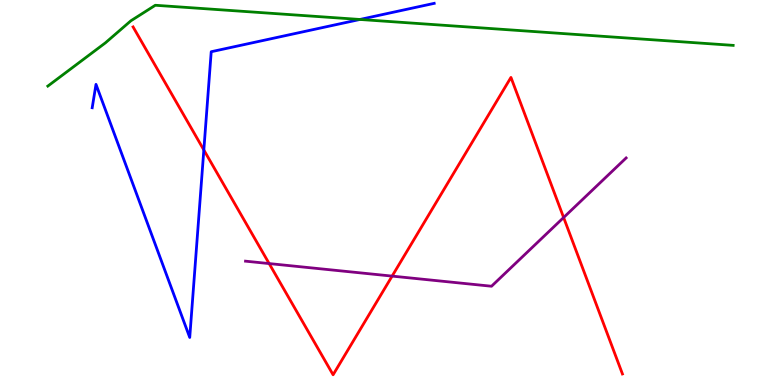[{'lines': ['blue', 'red'], 'intersections': [{'x': 2.63, 'y': 6.1}]}, {'lines': ['green', 'red'], 'intersections': []}, {'lines': ['purple', 'red'], 'intersections': [{'x': 3.47, 'y': 3.15}, {'x': 5.06, 'y': 2.83}, {'x': 7.27, 'y': 4.35}]}, {'lines': ['blue', 'green'], 'intersections': [{'x': 4.64, 'y': 9.49}]}, {'lines': ['blue', 'purple'], 'intersections': []}, {'lines': ['green', 'purple'], 'intersections': []}]